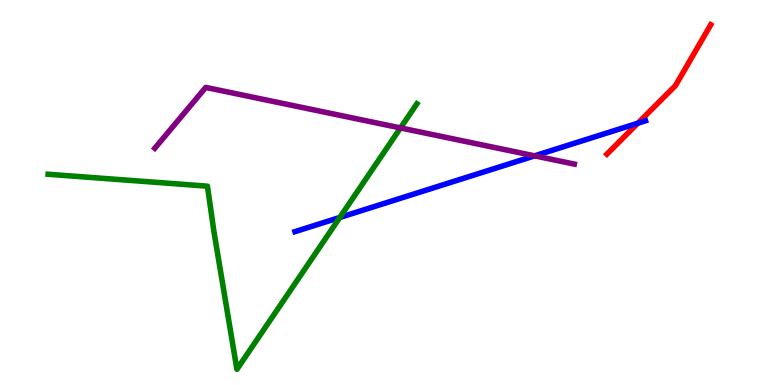[{'lines': ['blue', 'red'], 'intersections': [{'x': 8.23, 'y': 6.8}]}, {'lines': ['green', 'red'], 'intersections': []}, {'lines': ['purple', 'red'], 'intersections': []}, {'lines': ['blue', 'green'], 'intersections': [{'x': 4.38, 'y': 4.35}]}, {'lines': ['blue', 'purple'], 'intersections': [{'x': 6.9, 'y': 5.95}]}, {'lines': ['green', 'purple'], 'intersections': [{'x': 5.17, 'y': 6.68}]}]